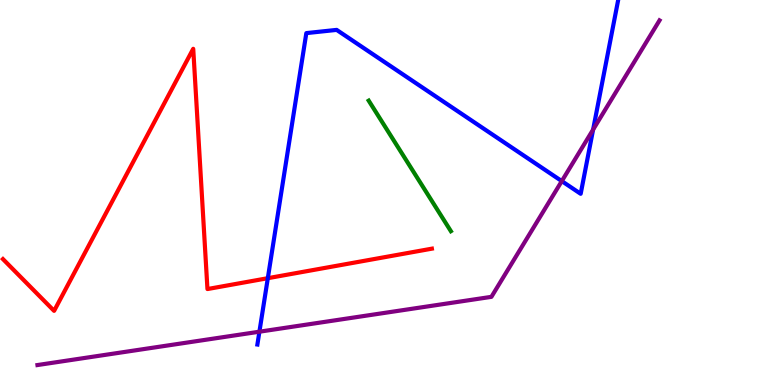[{'lines': ['blue', 'red'], 'intersections': [{'x': 3.46, 'y': 2.77}]}, {'lines': ['green', 'red'], 'intersections': []}, {'lines': ['purple', 'red'], 'intersections': []}, {'lines': ['blue', 'green'], 'intersections': []}, {'lines': ['blue', 'purple'], 'intersections': [{'x': 3.35, 'y': 1.38}, {'x': 7.25, 'y': 5.3}, {'x': 7.65, 'y': 6.63}]}, {'lines': ['green', 'purple'], 'intersections': []}]